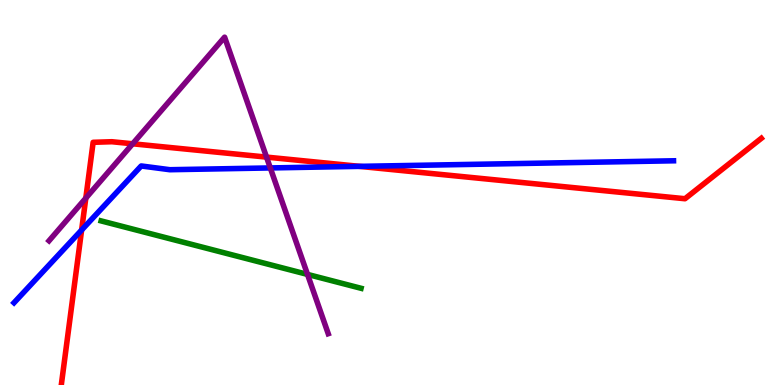[{'lines': ['blue', 'red'], 'intersections': [{'x': 1.05, 'y': 4.02}, {'x': 4.64, 'y': 5.68}]}, {'lines': ['green', 'red'], 'intersections': []}, {'lines': ['purple', 'red'], 'intersections': [{'x': 1.11, 'y': 4.85}, {'x': 1.71, 'y': 6.27}, {'x': 3.44, 'y': 5.92}]}, {'lines': ['blue', 'green'], 'intersections': []}, {'lines': ['blue', 'purple'], 'intersections': [{'x': 3.49, 'y': 5.64}]}, {'lines': ['green', 'purple'], 'intersections': [{'x': 3.97, 'y': 2.87}]}]